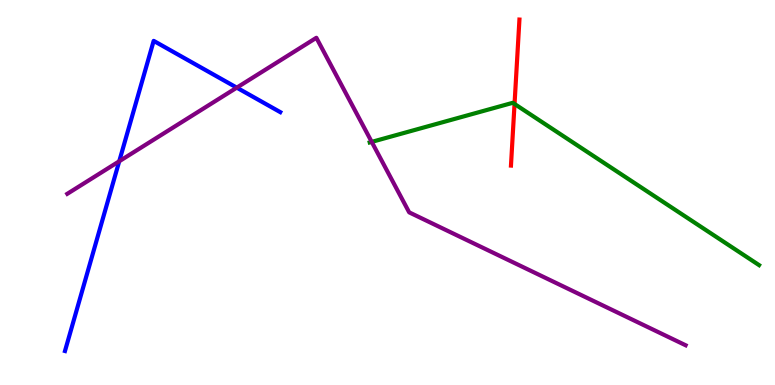[{'lines': ['blue', 'red'], 'intersections': []}, {'lines': ['green', 'red'], 'intersections': [{'x': 6.64, 'y': 7.3}]}, {'lines': ['purple', 'red'], 'intersections': []}, {'lines': ['blue', 'green'], 'intersections': []}, {'lines': ['blue', 'purple'], 'intersections': [{'x': 1.54, 'y': 5.81}, {'x': 3.06, 'y': 7.72}]}, {'lines': ['green', 'purple'], 'intersections': [{'x': 4.8, 'y': 6.31}]}]